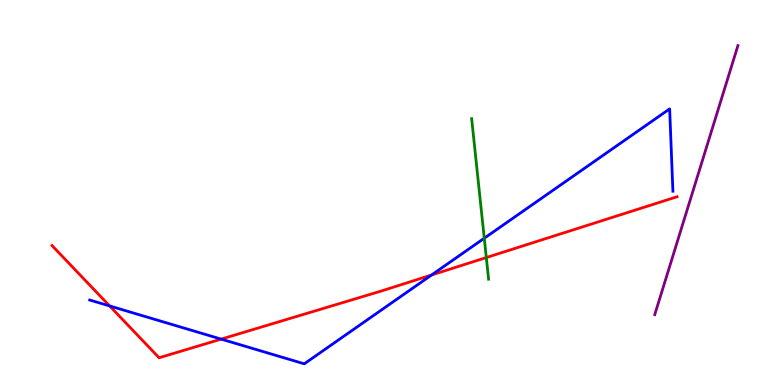[{'lines': ['blue', 'red'], 'intersections': [{'x': 1.41, 'y': 2.05}, {'x': 2.85, 'y': 1.19}, {'x': 5.57, 'y': 2.86}]}, {'lines': ['green', 'red'], 'intersections': [{'x': 6.27, 'y': 3.31}]}, {'lines': ['purple', 'red'], 'intersections': []}, {'lines': ['blue', 'green'], 'intersections': [{'x': 6.25, 'y': 3.81}]}, {'lines': ['blue', 'purple'], 'intersections': []}, {'lines': ['green', 'purple'], 'intersections': []}]